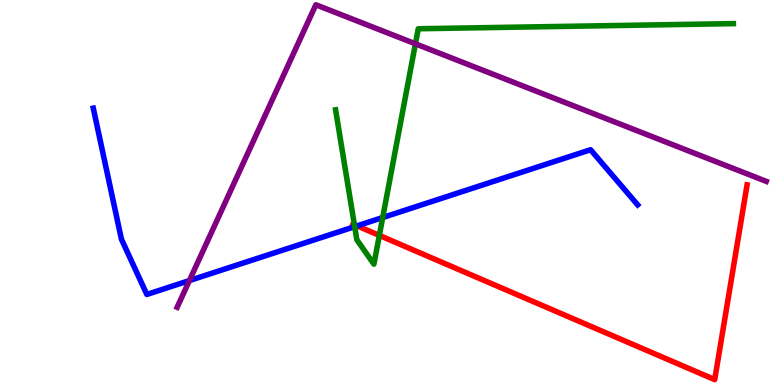[{'lines': ['blue', 'red'], 'intersections': [{'x': 4.61, 'y': 4.13}]}, {'lines': ['green', 'red'], 'intersections': [{'x': 4.57, 'y': 4.16}, {'x': 4.89, 'y': 3.89}]}, {'lines': ['purple', 'red'], 'intersections': []}, {'lines': ['blue', 'green'], 'intersections': [{'x': 4.58, 'y': 4.11}, {'x': 4.94, 'y': 4.35}]}, {'lines': ['blue', 'purple'], 'intersections': [{'x': 2.44, 'y': 2.71}]}, {'lines': ['green', 'purple'], 'intersections': [{'x': 5.36, 'y': 8.86}]}]